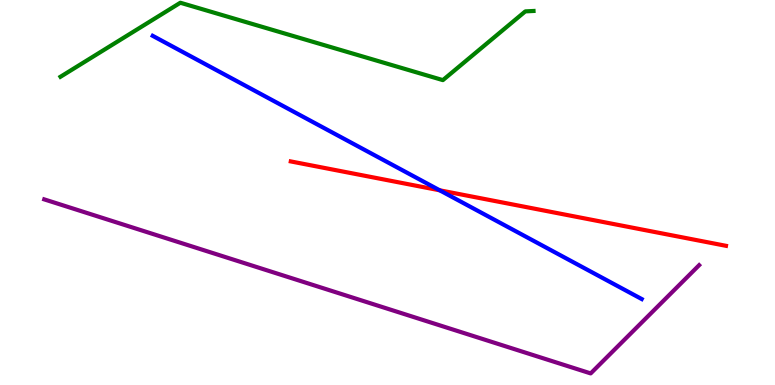[{'lines': ['blue', 'red'], 'intersections': [{'x': 5.67, 'y': 5.06}]}, {'lines': ['green', 'red'], 'intersections': []}, {'lines': ['purple', 'red'], 'intersections': []}, {'lines': ['blue', 'green'], 'intersections': []}, {'lines': ['blue', 'purple'], 'intersections': []}, {'lines': ['green', 'purple'], 'intersections': []}]